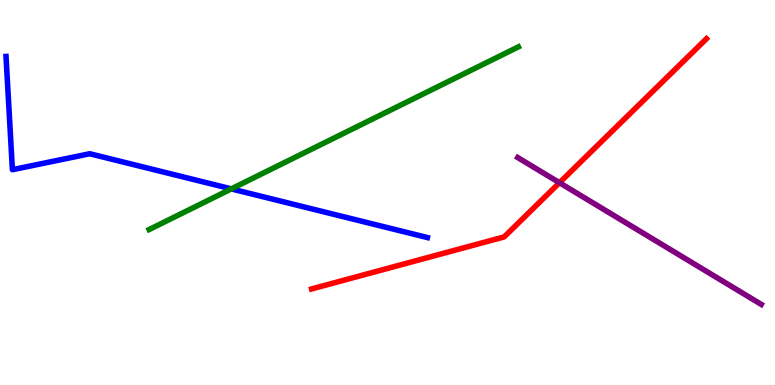[{'lines': ['blue', 'red'], 'intersections': []}, {'lines': ['green', 'red'], 'intersections': []}, {'lines': ['purple', 'red'], 'intersections': [{'x': 7.22, 'y': 5.25}]}, {'lines': ['blue', 'green'], 'intersections': [{'x': 2.98, 'y': 5.09}]}, {'lines': ['blue', 'purple'], 'intersections': []}, {'lines': ['green', 'purple'], 'intersections': []}]